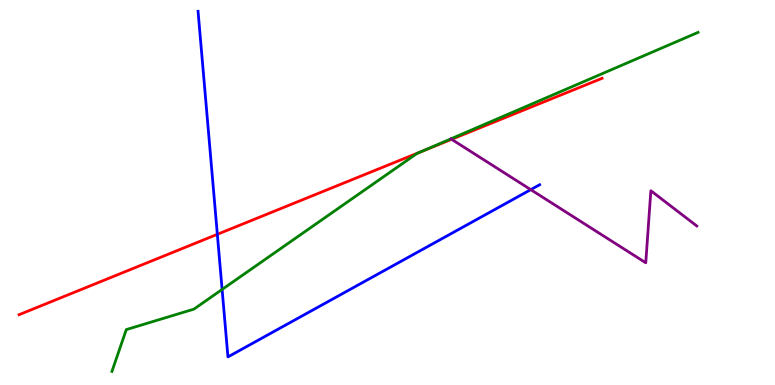[{'lines': ['blue', 'red'], 'intersections': [{'x': 2.8, 'y': 3.91}]}, {'lines': ['green', 'red'], 'intersections': [{'x': 5.44, 'y': 6.06}]}, {'lines': ['purple', 'red'], 'intersections': [{'x': 5.83, 'y': 6.38}]}, {'lines': ['blue', 'green'], 'intersections': [{'x': 2.87, 'y': 2.48}]}, {'lines': ['blue', 'purple'], 'intersections': [{'x': 6.85, 'y': 5.07}]}, {'lines': ['green', 'purple'], 'intersections': []}]